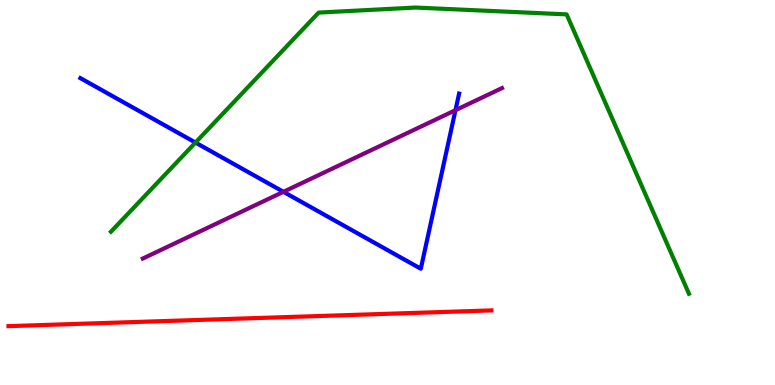[{'lines': ['blue', 'red'], 'intersections': []}, {'lines': ['green', 'red'], 'intersections': []}, {'lines': ['purple', 'red'], 'intersections': []}, {'lines': ['blue', 'green'], 'intersections': [{'x': 2.52, 'y': 6.3}]}, {'lines': ['blue', 'purple'], 'intersections': [{'x': 3.66, 'y': 5.02}, {'x': 5.88, 'y': 7.14}]}, {'lines': ['green', 'purple'], 'intersections': []}]